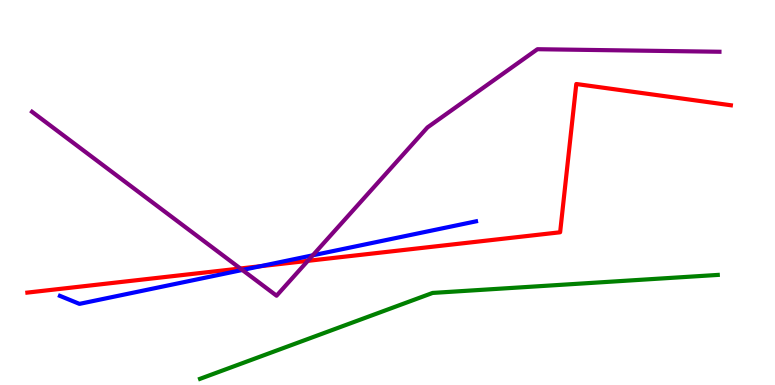[{'lines': ['blue', 'red'], 'intersections': [{'x': 3.36, 'y': 3.09}]}, {'lines': ['green', 'red'], 'intersections': []}, {'lines': ['purple', 'red'], 'intersections': [{'x': 3.1, 'y': 3.03}, {'x': 3.97, 'y': 3.22}]}, {'lines': ['blue', 'green'], 'intersections': []}, {'lines': ['blue', 'purple'], 'intersections': [{'x': 3.13, 'y': 2.99}, {'x': 4.04, 'y': 3.37}]}, {'lines': ['green', 'purple'], 'intersections': []}]